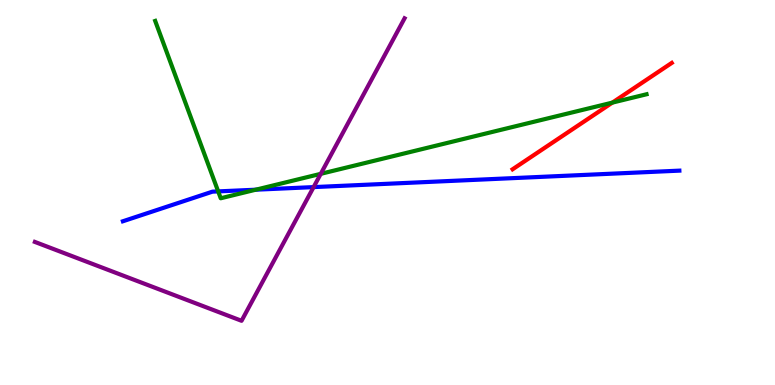[{'lines': ['blue', 'red'], 'intersections': []}, {'lines': ['green', 'red'], 'intersections': [{'x': 7.9, 'y': 7.33}]}, {'lines': ['purple', 'red'], 'intersections': []}, {'lines': ['blue', 'green'], 'intersections': [{'x': 2.82, 'y': 5.03}, {'x': 3.3, 'y': 5.07}]}, {'lines': ['blue', 'purple'], 'intersections': [{'x': 4.05, 'y': 5.14}]}, {'lines': ['green', 'purple'], 'intersections': [{'x': 4.14, 'y': 5.48}]}]